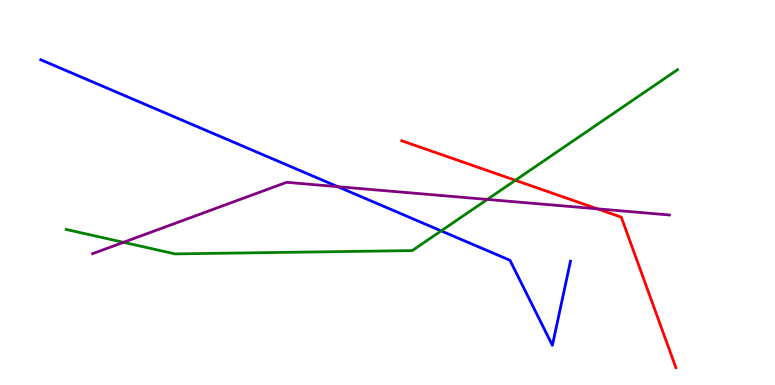[{'lines': ['blue', 'red'], 'intersections': []}, {'lines': ['green', 'red'], 'intersections': [{'x': 6.65, 'y': 5.32}]}, {'lines': ['purple', 'red'], 'intersections': [{'x': 7.71, 'y': 4.58}]}, {'lines': ['blue', 'green'], 'intersections': [{'x': 5.69, 'y': 4.0}]}, {'lines': ['blue', 'purple'], 'intersections': [{'x': 4.36, 'y': 5.15}]}, {'lines': ['green', 'purple'], 'intersections': [{'x': 1.59, 'y': 3.71}, {'x': 6.29, 'y': 4.82}]}]